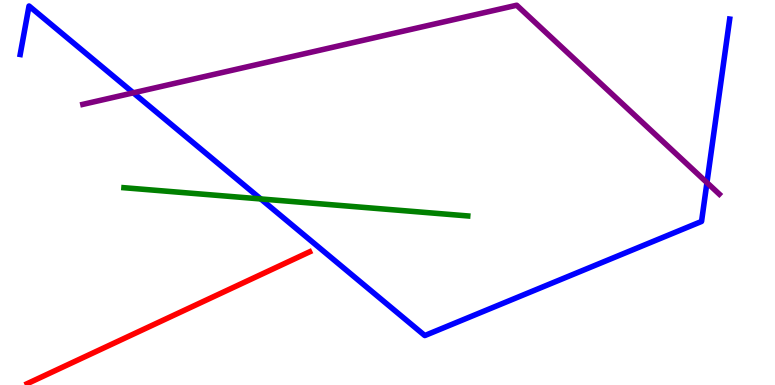[{'lines': ['blue', 'red'], 'intersections': []}, {'lines': ['green', 'red'], 'intersections': []}, {'lines': ['purple', 'red'], 'intersections': []}, {'lines': ['blue', 'green'], 'intersections': [{'x': 3.36, 'y': 4.83}]}, {'lines': ['blue', 'purple'], 'intersections': [{'x': 1.72, 'y': 7.59}, {'x': 9.12, 'y': 5.26}]}, {'lines': ['green', 'purple'], 'intersections': []}]